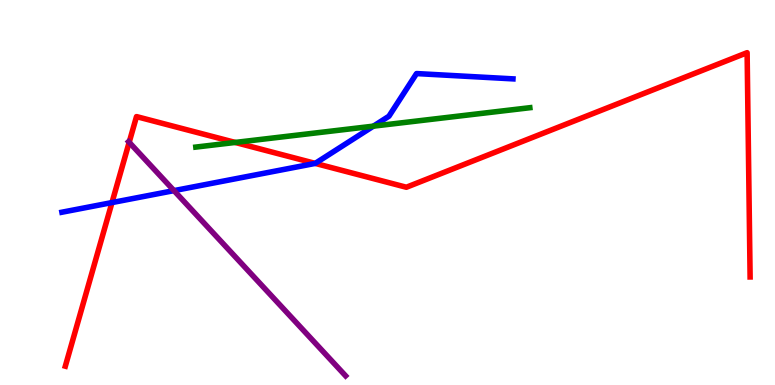[{'lines': ['blue', 'red'], 'intersections': [{'x': 1.45, 'y': 4.74}, {'x': 4.07, 'y': 5.76}]}, {'lines': ['green', 'red'], 'intersections': [{'x': 3.04, 'y': 6.3}]}, {'lines': ['purple', 'red'], 'intersections': [{'x': 1.67, 'y': 6.3}]}, {'lines': ['blue', 'green'], 'intersections': [{'x': 4.82, 'y': 6.72}]}, {'lines': ['blue', 'purple'], 'intersections': [{'x': 2.24, 'y': 5.05}]}, {'lines': ['green', 'purple'], 'intersections': []}]